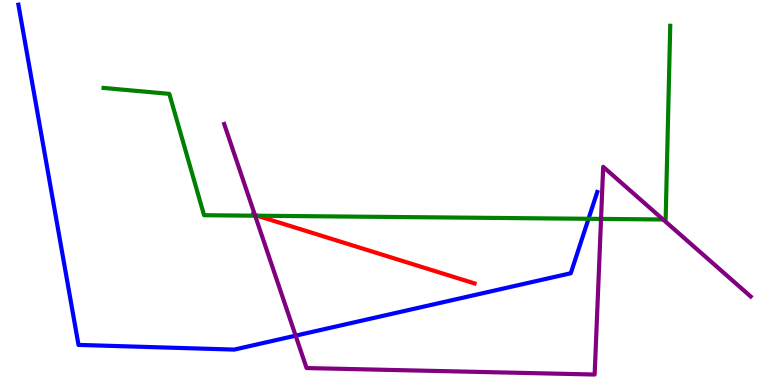[{'lines': ['blue', 'red'], 'intersections': []}, {'lines': ['green', 'red'], 'intersections': [{'x': 3.32, 'y': 4.4}]}, {'lines': ['purple', 'red'], 'intersections': [{'x': 3.29, 'y': 4.42}]}, {'lines': ['blue', 'green'], 'intersections': [{'x': 7.59, 'y': 4.32}]}, {'lines': ['blue', 'purple'], 'intersections': [{'x': 3.81, 'y': 1.28}]}, {'lines': ['green', 'purple'], 'intersections': [{'x': 3.29, 'y': 4.4}, {'x': 7.76, 'y': 4.31}, {'x': 8.56, 'y': 4.3}]}]